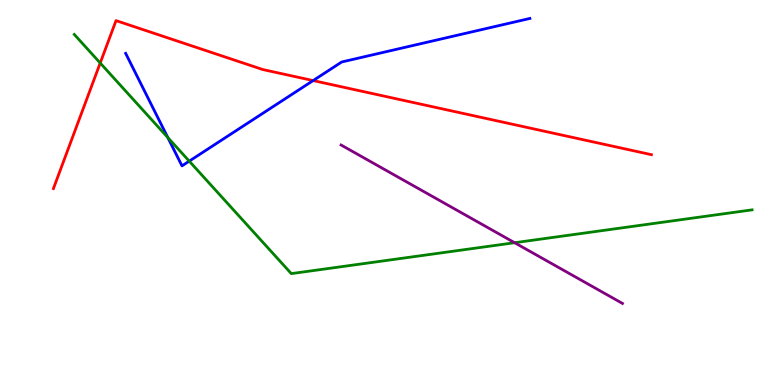[{'lines': ['blue', 'red'], 'intersections': [{'x': 4.04, 'y': 7.91}]}, {'lines': ['green', 'red'], 'intersections': [{'x': 1.29, 'y': 8.36}]}, {'lines': ['purple', 'red'], 'intersections': []}, {'lines': ['blue', 'green'], 'intersections': [{'x': 2.16, 'y': 6.43}, {'x': 2.44, 'y': 5.81}]}, {'lines': ['blue', 'purple'], 'intersections': []}, {'lines': ['green', 'purple'], 'intersections': [{'x': 6.64, 'y': 3.7}]}]